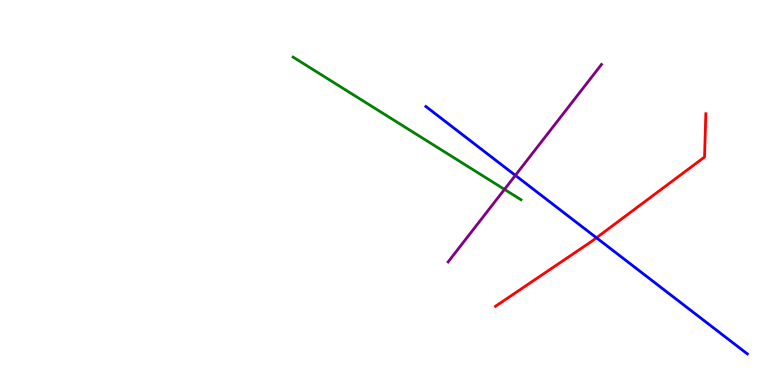[{'lines': ['blue', 'red'], 'intersections': [{'x': 7.7, 'y': 3.82}]}, {'lines': ['green', 'red'], 'intersections': []}, {'lines': ['purple', 'red'], 'intersections': []}, {'lines': ['blue', 'green'], 'intersections': []}, {'lines': ['blue', 'purple'], 'intersections': [{'x': 6.65, 'y': 5.45}]}, {'lines': ['green', 'purple'], 'intersections': [{'x': 6.51, 'y': 5.08}]}]